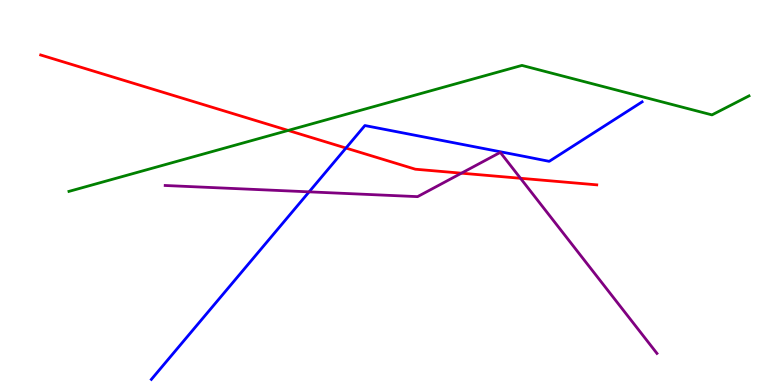[{'lines': ['blue', 'red'], 'intersections': [{'x': 4.46, 'y': 6.15}]}, {'lines': ['green', 'red'], 'intersections': [{'x': 3.72, 'y': 6.61}]}, {'lines': ['purple', 'red'], 'intersections': [{'x': 5.95, 'y': 5.5}, {'x': 6.72, 'y': 5.37}]}, {'lines': ['blue', 'green'], 'intersections': []}, {'lines': ['blue', 'purple'], 'intersections': [{'x': 3.99, 'y': 5.02}]}, {'lines': ['green', 'purple'], 'intersections': []}]